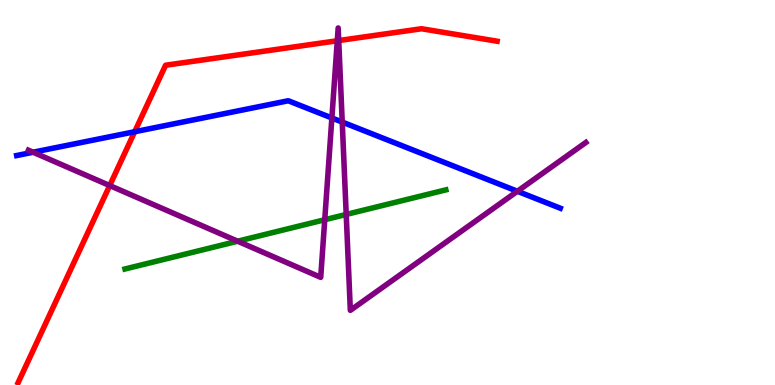[{'lines': ['blue', 'red'], 'intersections': [{'x': 1.74, 'y': 6.58}]}, {'lines': ['green', 'red'], 'intersections': []}, {'lines': ['purple', 'red'], 'intersections': [{'x': 1.42, 'y': 5.18}, {'x': 4.35, 'y': 8.94}, {'x': 4.37, 'y': 8.95}]}, {'lines': ['blue', 'green'], 'intersections': []}, {'lines': ['blue', 'purple'], 'intersections': [{'x': 0.427, 'y': 6.05}, {'x': 4.28, 'y': 6.94}, {'x': 4.42, 'y': 6.83}, {'x': 6.68, 'y': 5.03}]}, {'lines': ['green', 'purple'], 'intersections': [{'x': 3.07, 'y': 3.73}, {'x': 4.19, 'y': 4.29}, {'x': 4.47, 'y': 4.43}]}]